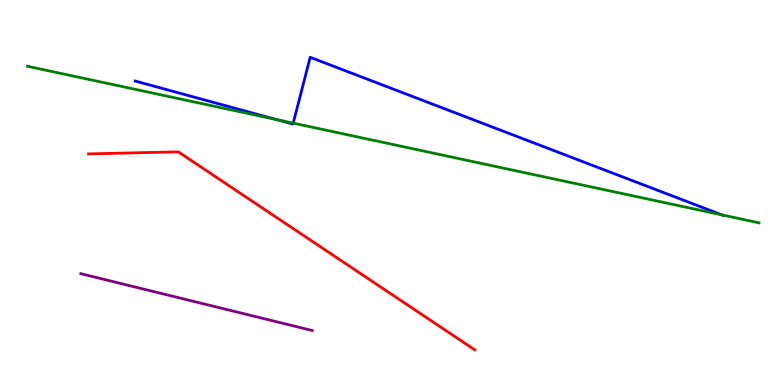[{'lines': ['blue', 'red'], 'intersections': []}, {'lines': ['green', 'red'], 'intersections': []}, {'lines': ['purple', 'red'], 'intersections': []}, {'lines': ['blue', 'green'], 'intersections': [{'x': 3.57, 'y': 6.9}, {'x': 3.78, 'y': 6.8}, {'x': 9.31, 'y': 4.42}]}, {'lines': ['blue', 'purple'], 'intersections': []}, {'lines': ['green', 'purple'], 'intersections': []}]